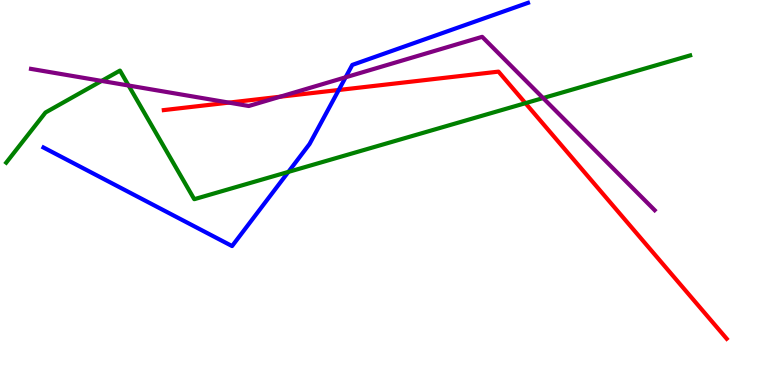[{'lines': ['blue', 'red'], 'intersections': [{'x': 4.37, 'y': 7.66}]}, {'lines': ['green', 'red'], 'intersections': [{'x': 6.78, 'y': 7.32}]}, {'lines': ['purple', 'red'], 'intersections': [{'x': 2.95, 'y': 7.33}, {'x': 3.61, 'y': 7.49}]}, {'lines': ['blue', 'green'], 'intersections': [{'x': 3.72, 'y': 5.53}]}, {'lines': ['blue', 'purple'], 'intersections': [{'x': 4.46, 'y': 7.99}]}, {'lines': ['green', 'purple'], 'intersections': [{'x': 1.31, 'y': 7.9}, {'x': 1.66, 'y': 7.78}, {'x': 7.01, 'y': 7.45}]}]